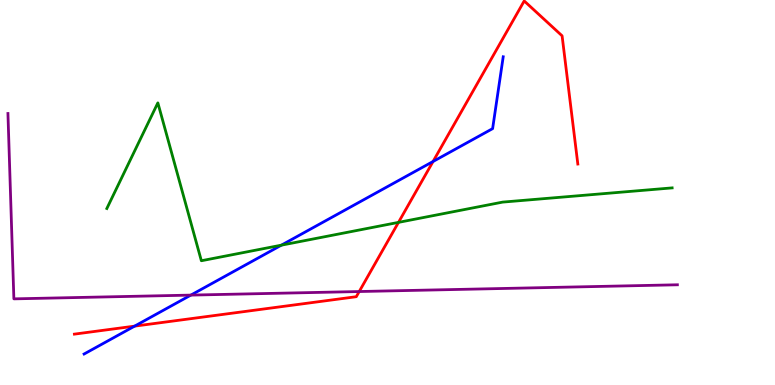[{'lines': ['blue', 'red'], 'intersections': [{'x': 1.74, 'y': 1.53}, {'x': 5.59, 'y': 5.81}]}, {'lines': ['green', 'red'], 'intersections': [{'x': 5.14, 'y': 4.22}]}, {'lines': ['purple', 'red'], 'intersections': [{'x': 4.64, 'y': 2.43}]}, {'lines': ['blue', 'green'], 'intersections': [{'x': 3.63, 'y': 3.63}]}, {'lines': ['blue', 'purple'], 'intersections': [{'x': 2.46, 'y': 2.33}]}, {'lines': ['green', 'purple'], 'intersections': []}]